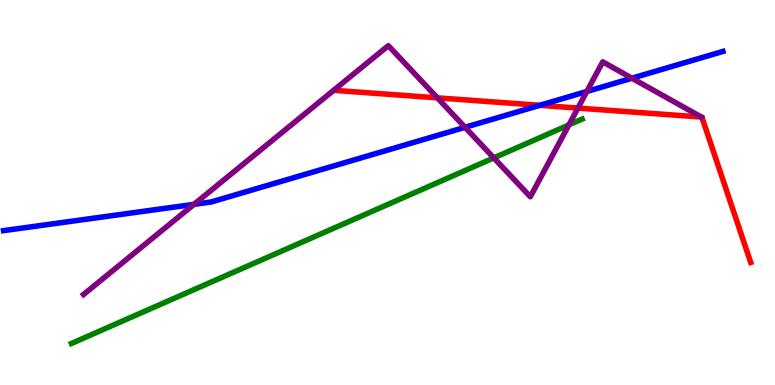[{'lines': ['blue', 'red'], 'intersections': [{'x': 6.97, 'y': 7.26}]}, {'lines': ['green', 'red'], 'intersections': []}, {'lines': ['purple', 'red'], 'intersections': [{'x': 5.64, 'y': 7.46}, {'x': 7.46, 'y': 7.19}, {'x': 9.05, 'y': 6.96}]}, {'lines': ['blue', 'green'], 'intersections': []}, {'lines': ['blue', 'purple'], 'intersections': [{'x': 2.5, 'y': 4.69}, {'x': 6.0, 'y': 6.69}, {'x': 7.57, 'y': 7.62}, {'x': 8.15, 'y': 7.97}]}, {'lines': ['green', 'purple'], 'intersections': [{'x': 6.37, 'y': 5.9}, {'x': 7.34, 'y': 6.76}]}]